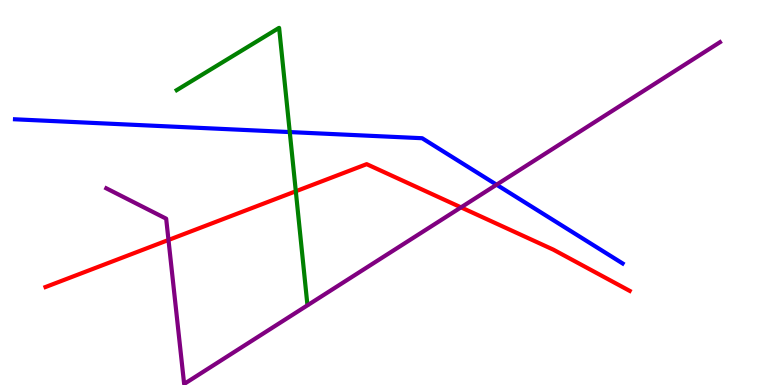[{'lines': ['blue', 'red'], 'intersections': []}, {'lines': ['green', 'red'], 'intersections': [{'x': 3.82, 'y': 5.03}]}, {'lines': ['purple', 'red'], 'intersections': [{'x': 2.17, 'y': 3.77}, {'x': 5.95, 'y': 4.61}]}, {'lines': ['blue', 'green'], 'intersections': [{'x': 3.74, 'y': 6.57}]}, {'lines': ['blue', 'purple'], 'intersections': [{'x': 6.41, 'y': 5.2}]}, {'lines': ['green', 'purple'], 'intersections': []}]